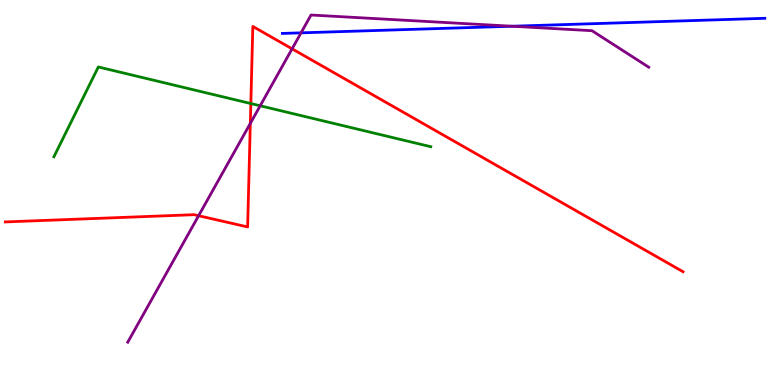[{'lines': ['blue', 'red'], 'intersections': []}, {'lines': ['green', 'red'], 'intersections': [{'x': 3.24, 'y': 7.31}]}, {'lines': ['purple', 'red'], 'intersections': [{'x': 2.56, 'y': 4.4}, {'x': 3.23, 'y': 6.79}, {'x': 3.77, 'y': 8.73}]}, {'lines': ['blue', 'green'], 'intersections': []}, {'lines': ['blue', 'purple'], 'intersections': [{'x': 3.88, 'y': 9.15}, {'x': 6.61, 'y': 9.32}]}, {'lines': ['green', 'purple'], 'intersections': [{'x': 3.36, 'y': 7.25}]}]